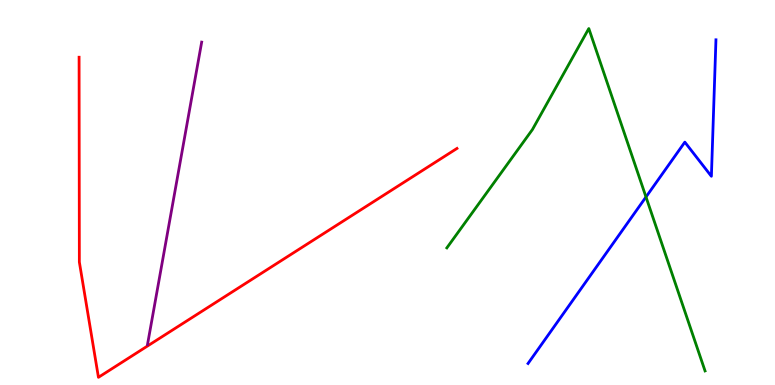[{'lines': ['blue', 'red'], 'intersections': []}, {'lines': ['green', 'red'], 'intersections': []}, {'lines': ['purple', 'red'], 'intersections': []}, {'lines': ['blue', 'green'], 'intersections': [{'x': 8.34, 'y': 4.88}]}, {'lines': ['blue', 'purple'], 'intersections': []}, {'lines': ['green', 'purple'], 'intersections': []}]